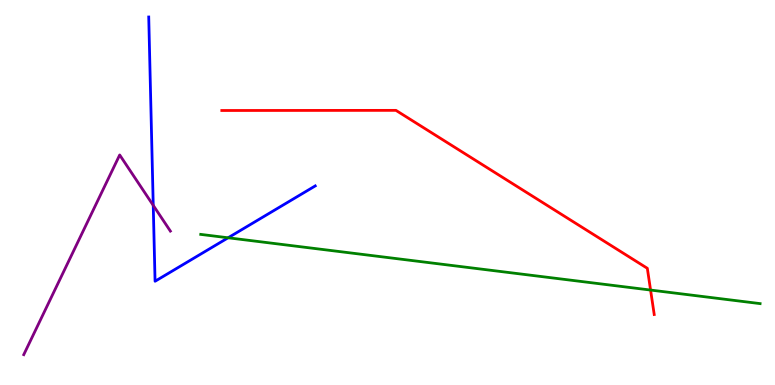[{'lines': ['blue', 'red'], 'intersections': []}, {'lines': ['green', 'red'], 'intersections': [{'x': 8.39, 'y': 2.47}]}, {'lines': ['purple', 'red'], 'intersections': []}, {'lines': ['blue', 'green'], 'intersections': [{'x': 2.94, 'y': 3.82}]}, {'lines': ['blue', 'purple'], 'intersections': [{'x': 1.98, 'y': 4.67}]}, {'lines': ['green', 'purple'], 'intersections': []}]